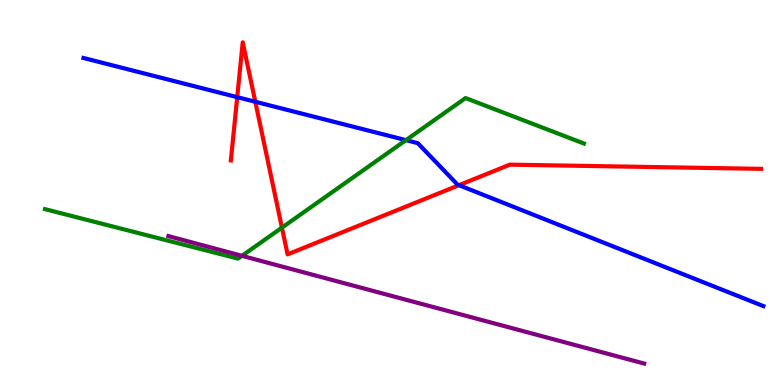[{'lines': ['blue', 'red'], 'intersections': [{'x': 3.06, 'y': 7.48}, {'x': 3.29, 'y': 7.36}, {'x': 5.92, 'y': 5.19}]}, {'lines': ['green', 'red'], 'intersections': [{'x': 3.64, 'y': 4.09}]}, {'lines': ['purple', 'red'], 'intersections': []}, {'lines': ['blue', 'green'], 'intersections': [{'x': 5.24, 'y': 6.36}]}, {'lines': ['blue', 'purple'], 'intersections': []}, {'lines': ['green', 'purple'], 'intersections': [{'x': 3.12, 'y': 3.36}]}]